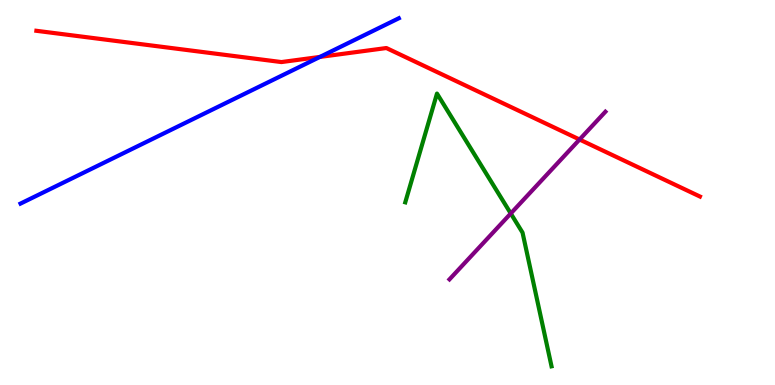[{'lines': ['blue', 'red'], 'intersections': [{'x': 4.13, 'y': 8.52}]}, {'lines': ['green', 'red'], 'intersections': []}, {'lines': ['purple', 'red'], 'intersections': [{'x': 7.48, 'y': 6.38}]}, {'lines': ['blue', 'green'], 'intersections': []}, {'lines': ['blue', 'purple'], 'intersections': []}, {'lines': ['green', 'purple'], 'intersections': [{'x': 6.59, 'y': 4.46}]}]